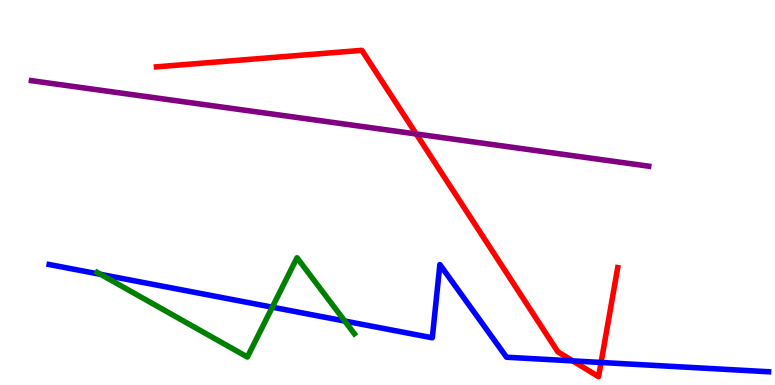[{'lines': ['blue', 'red'], 'intersections': [{'x': 7.39, 'y': 0.626}, {'x': 7.76, 'y': 0.585}]}, {'lines': ['green', 'red'], 'intersections': []}, {'lines': ['purple', 'red'], 'intersections': [{'x': 5.37, 'y': 6.52}]}, {'lines': ['blue', 'green'], 'intersections': [{'x': 1.3, 'y': 2.87}, {'x': 3.51, 'y': 2.02}, {'x': 4.45, 'y': 1.66}]}, {'lines': ['blue', 'purple'], 'intersections': []}, {'lines': ['green', 'purple'], 'intersections': []}]